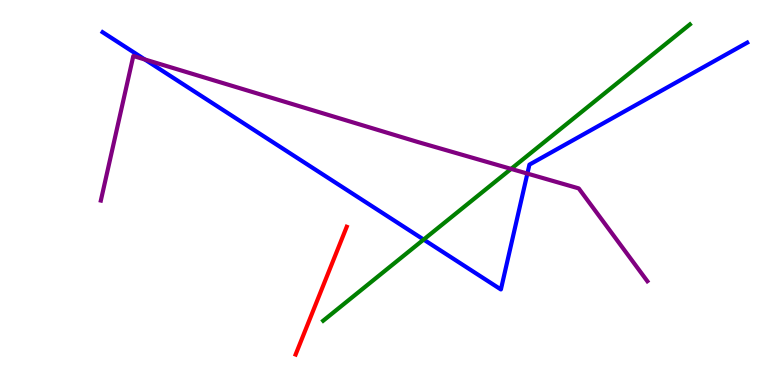[{'lines': ['blue', 'red'], 'intersections': []}, {'lines': ['green', 'red'], 'intersections': []}, {'lines': ['purple', 'red'], 'intersections': []}, {'lines': ['blue', 'green'], 'intersections': [{'x': 5.47, 'y': 3.78}]}, {'lines': ['blue', 'purple'], 'intersections': [{'x': 1.87, 'y': 8.46}, {'x': 6.8, 'y': 5.49}]}, {'lines': ['green', 'purple'], 'intersections': [{'x': 6.59, 'y': 5.61}]}]